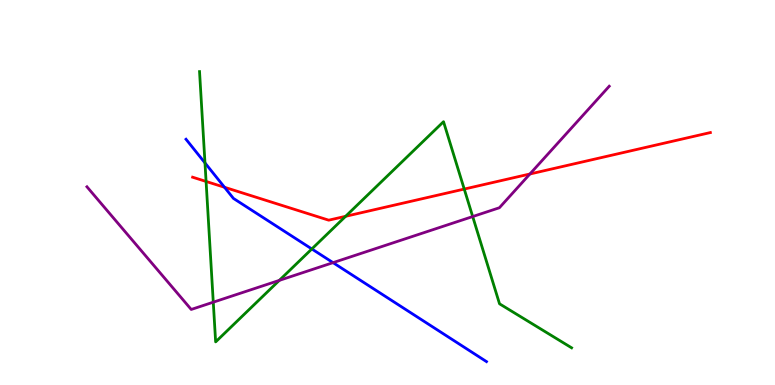[{'lines': ['blue', 'red'], 'intersections': [{'x': 2.9, 'y': 5.14}]}, {'lines': ['green', 'red'], 'intersections': [{'x': 2.66, 'y': 5.29}, {'x': 4.46, 'y': 4.38}, {'x': 5.99, 'y': 5.09}]}, {'lines': ['purple', 'red'], 'intersections': [{'x': 6.84, 'y': 5.48}]}, {'lines': ['blue', 'green'], 'intersections': [{'x': 2.64, 'y': 5.77}, {'x': 4.02, 'y': 3.53}]}, {'lines': ['blue', 'purple'], 'intersections': [{'x': 4.3, 'y': 3.18}]}, {'lines': ['green', 'purple'], 'intersections': [{'x': 2.75, 'y': 2.15}, {'x': 3.6, 'y': 2.72}, {'x': 6.1, 'y': 4.38}]}]